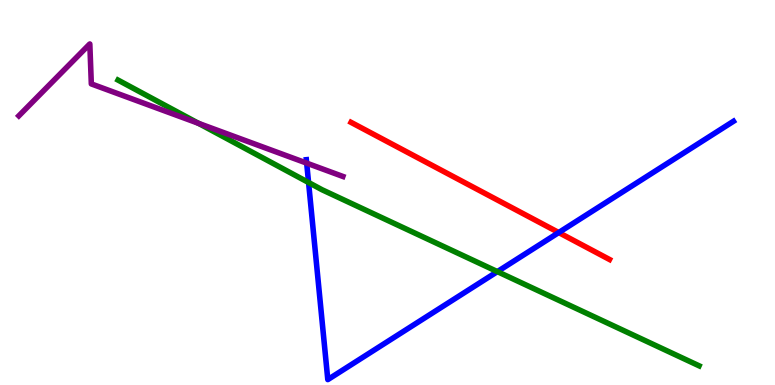[{'lines': ['blue', 'red'], 'intersections': [{'x': 7.21, 'y': 3.96}]}, {'lines': ['green', 'red'], 'intersections': []}, {'lines': ['purple', 'red'], 'intersections': []}, {'lines': ['blue', 'green'], 'intersections': [{'x': 3.98, 'y': 5.26}, {'x': 6.42, 'y': 2.94}]}, {'lines': ['blue', 'purple'], 'intersections': [{'x': 3.96, 'y': 5.76}]}, {'lines': ['green', 'purple'], 'intersections': [{'x': 2.56, 'y': 6.8}]}]